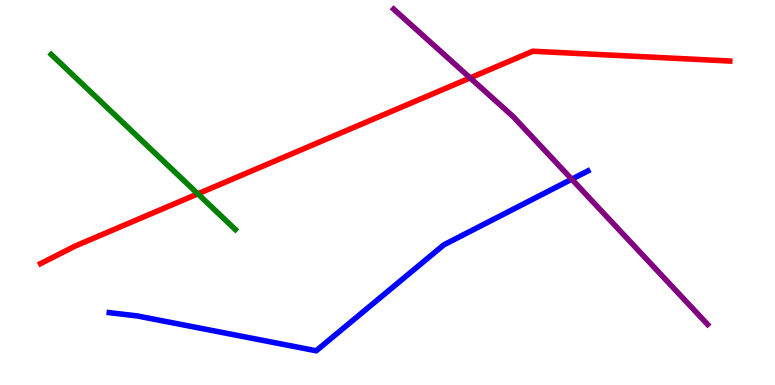[{'lines': ['blue', 'red'], 'intersections': []}, {'lines': ['green', 'red'], 'intersections': [{'x': 2.55, 'y': 4.97}]}, {'lines': ['purple', 'red'], 'intersections': [{'x': 6.07, 'y': 7.98}]}, {'lines': ['blue', 'green'], 'intersections': []}, {'lines': ['blue', 'purple'], 'intersections': [{'x': 7.38, 'y': 5.35}]}, {'lines': ['green', 'purple'], 'intersections': []}]